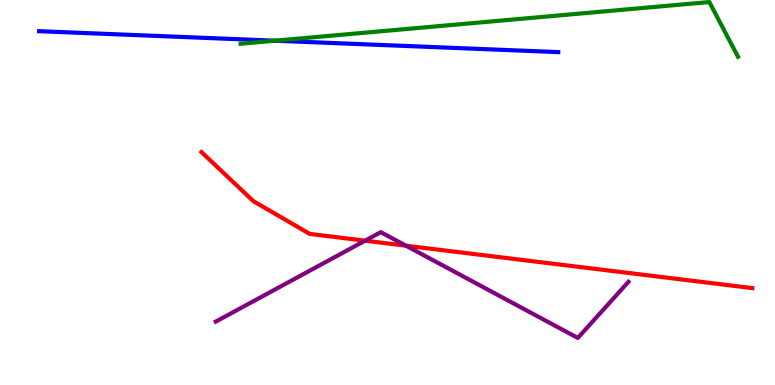[{'lines': ['blue', 'red'], 'intersections': []}, {'lines': ['green', 'red'], 'intersections': []}, {'lines': ['purple', 'red'], 'intersections': [{'x': 4.71, 'y': 3.75}, {'x': 5.24, 'y': 3.62}]}, {'lines': ['blue', 'green'], 'intersections': [{'x': 3.55, 'y': 8.94}]}, {'lines': ['blue', 'purple'], 'intersections': []}, {'lines': ['green', 'purple'], 'intersections': []}]